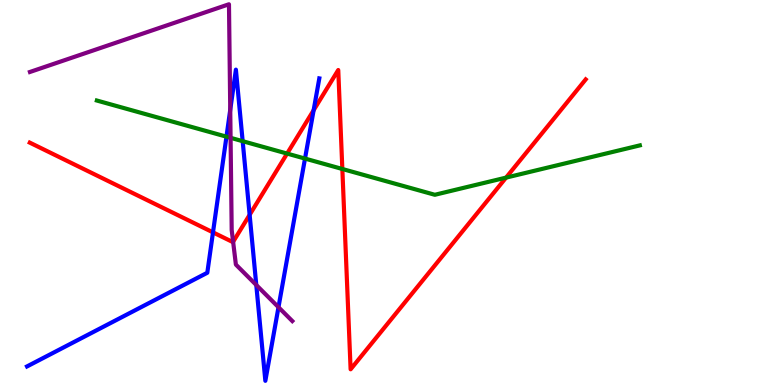[{'lines': ['blue', 'red'], 'intersections': [{'x': 2.75, 'y': 3.96}, {'x': 3.22, 'y': 4.42}, {'x': 4.05, 'y': 7.14}]}, {'lines': ['green', 'red'], 'intersections': [{'x': 3.7, 'y': 6.01}, {'x': 4.42, 'y': 5.61}, {'x': 6.53, 'y': 5.39}]}, {'lines': ['purple', 'red'], 'intersections': [{'x': 3.01, 'y': 3.72}]}, {'lines': ['blue', 'green'], 'intersections': [{'x': 2.92, 'y': 6.45}, {'x': 3.13, 'y': 6.33}, {'x': 3.94, 'y': 5.88}]}, {'lines': ['blue', 'purple'], 'intersections': [{'x': 2.97, 'y': 7.15}, {'x': 3.31, 'y': 2.6}, {'x': 3.59, 'y': 2.02}]}, {'lines': ['green', 'purple'], 'intersections': [{'x': 2.98, 'y': 6.42}]}]